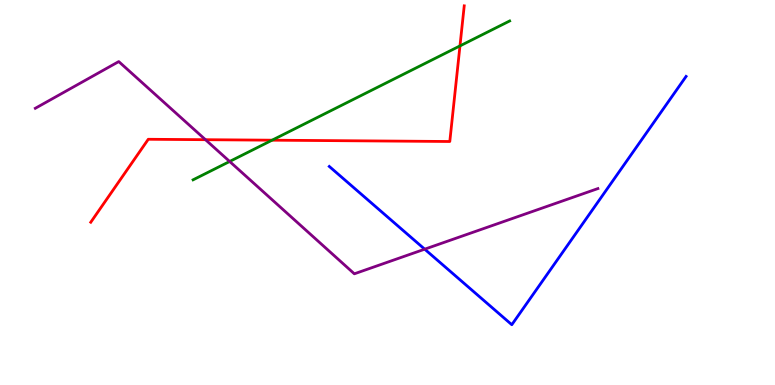[{'lines': ['blue', 'red'], 'intersections': []}, {'lines': ['green', 'red'], 'intersections': [{'x': 3.51, 'y': 6.36}, {'x': 5.94, 'y': 8.81}]}, {'lines': ['purple', 'red'], 'intersections': [{'x': 2.65, 'y': 6.37}]}, {'lines': ['blue', 'green'], 'intersections': []}, {'lines': ['blue', 'purple'], 'intersections': [{'x': 5.48, 'y': 3.53}]}, {'lines': ['green', 'purple'], 'intersections': [{'x': 2.96, 'y': 5.81}]}]